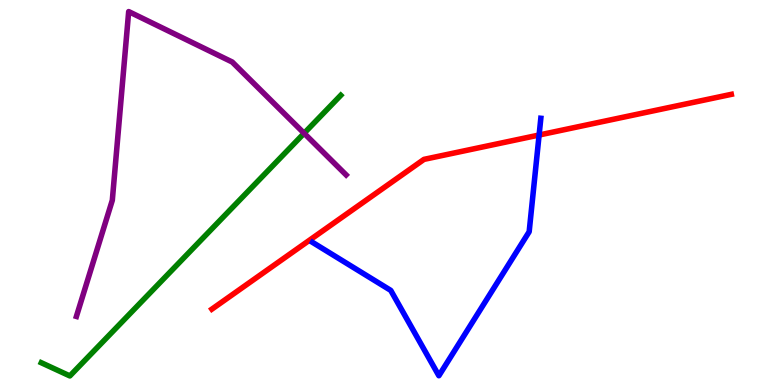[{'lines': ['blue', 'red'], 'intersections': [{'x': 6.96, 'y': 6.49}]}, {'lines': ['green', 'red'], 'intersections': []}, {'lines': ['purple', 'red'], 'intersections': []}, {'lines': ['blue', 'green'], 'intersections': []}, {'lines': ['blue', 'purple'], 'intersections': []}, {'lines': ['green', 'purple'], 'intersections': [{'x': 3.92, 'y': 6.54}]}]